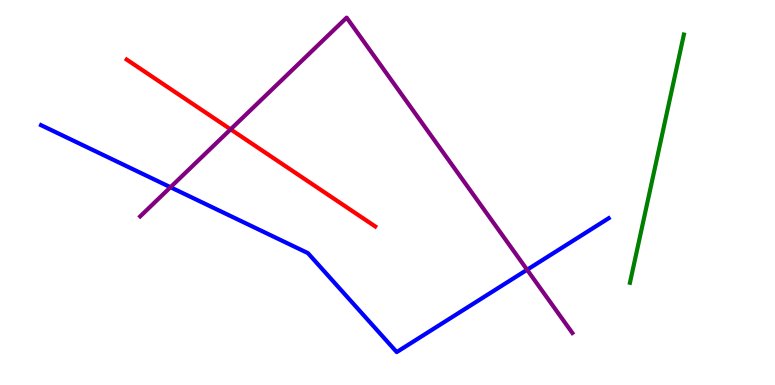[{'lines': ['blue', 'red'], 'intersections': []}, {'lines': ['green', 'red'], 'intersections': []}, {'lines': ['purple', 'red'], 'intersections': [{'x': 2.98, 'y': 6.64}]}, {'lines': ['blue', 'green'], 'intersections': []}, {'lines': ['blue', 'purple'], 'intersections': [{'x': 2.2, 'y': 5.14}, {'x': 6.8, 'y': 2.99}]}, {'lines': ['green', 'purple'], 'intersections': []}]